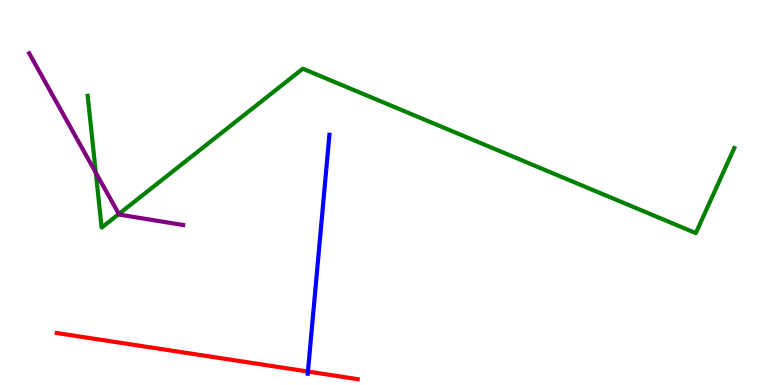[{'lines': ['blue', 'red'], 'intersections': [{'x': 3.97, 'y': 0.35}]}, {'lines': ['green', 'red'], 'intersections': []}, {'lines': ['purple', 'red'], 'intersections': []}, {'lines': ['blue', 'green'], 'intersections': []}, {'lines': ['blue', 'purple'], 'intersections': []}, {'lines': ['green', 'purple'], 'intersections': [{'x': 1.24, 'y': 5.51}, {'x': 1.53, 'y': 4.44}]}]